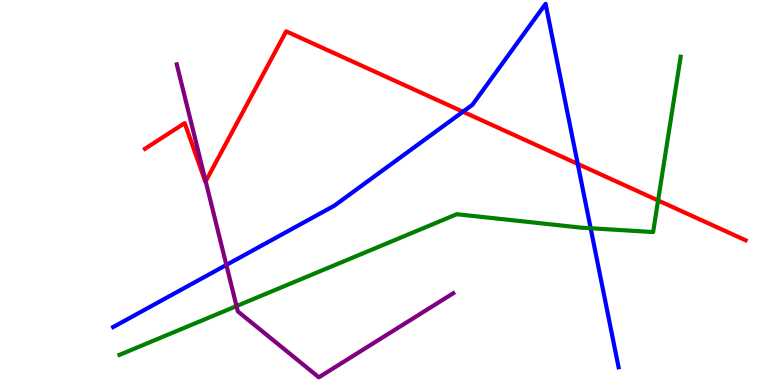[{'lines': ['blue', 'red'], 'intersections': [{'x': 5.97, 'y': 7.1}, {'x': 7.45, 'y': 5.74}]}, {'lines': ['green', 'red'], 'intersections': [{'x': 8.49, 'y': 4.79}]}, {'lines': ['purple', 'red'], 'intersections': [{'x': 2.65, 'y': 5.29}]}, {'lines': ['blue', 'green'], 'intersections': [{'x': 7.62, 'y': 4.07}]}, {'lines': ['blue', 'purple'], 'intersections': [{'x': 2.92, 'y': 3.12}]}, {'lines': ['green', 'purple'], 'intersections': [{'x': 3.05, 'y': 2.05}]}]